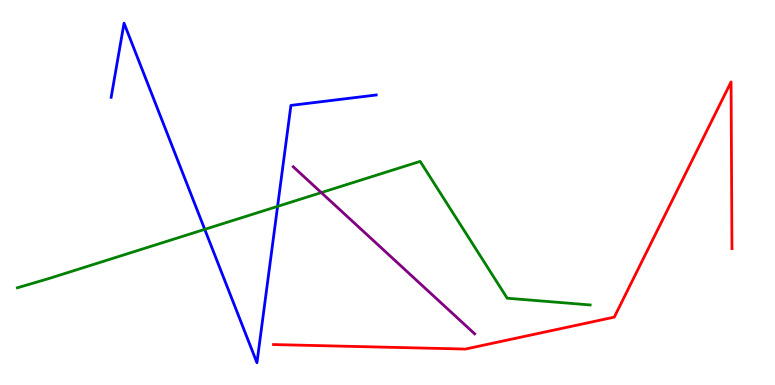[{'lines': ['blue', 'red'], 'intersections': []}, {'lines': ['green', 'red'], 'intersections': []}, {'lines': ['purple', 'red'], 'intersections': []}, {'lines': ['blue', 'green'], 'intersections': [{'x': 2.64, 'y': 4.04}, {'x': 3.58, 'y': 4.64}]}, {'lines': ['blue', 'purple'], 'intersections': []}, {'lines': ['green', 'purple'], 'intersections': [{'x': 4.15, 'y': 5.0}]}]